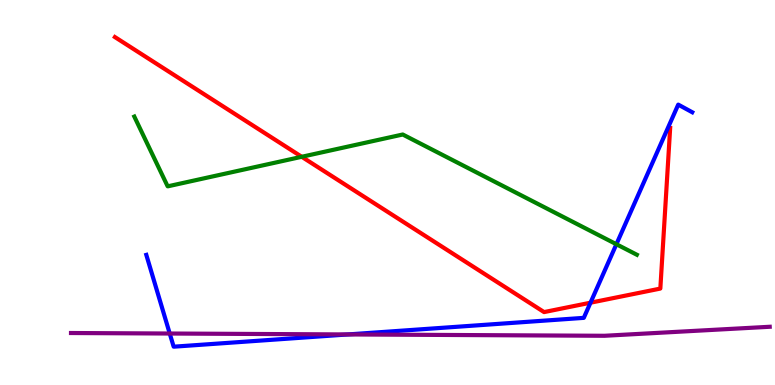[{'lines': ['blue', 'red'], 'intersections': [{'x': 7.62, 'y': 2.14}]}, {'lines': ['green', 'red'], 'intersections': [{'x': 3.89, 'y': 5.93}]}, {'lines': ['purple', 'red'], 'intersections': []}, {'lines': ['blue', 'green'], 'intersections': [{'x': 7.95, 'y': 3.66}]}, {'lines': ['blue', 'purple'], 'intersections': [{'x': 2.19, 'y': 1.34}, {'x': 4.49, 'y': 1.31}]}, {'lines': ['green', 'purple'], 'intersections': []}]